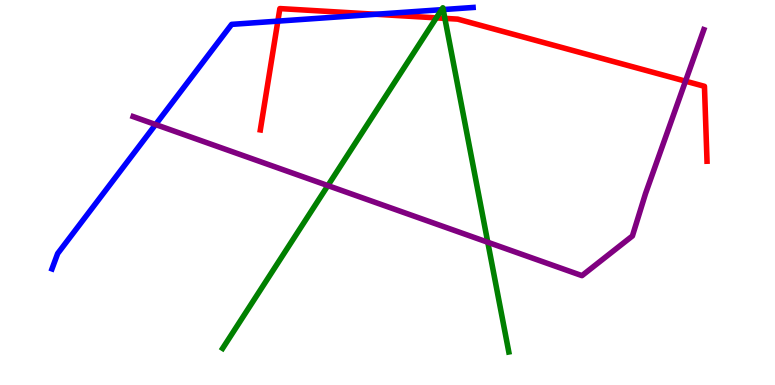[{'lines': ['blue', 'red'], 'intersections': [{'x': 3.59, 'y': 9.45}, {'x': 4.85, 'y': 9.63}]}, {'lines': ['green', 'red'], 'intersections': [{'x': 5.63, 'y': 9.54}, {'x': 5.74, 'y': 9.52}]}, {'lines': ['purple', 'red'], 'intersections': [{'x': 8.85, 'y': 7.89}]}, {'lines': ['blue', 'green'], 'intersections': [{'x': 5.7, 'y': 9.75}, {'x': 5.72, 'y': 9.75}]}, {'lines': ['blue', 'purple'], 'intersections': [{'x': 2.01, 'y': 6.77}]}, {'lines': ['green', 'purple'], 'intersections': [{'x': 4.23, 'y': 5.18}, {'x': 6.29, 'y': 3.71}]}]